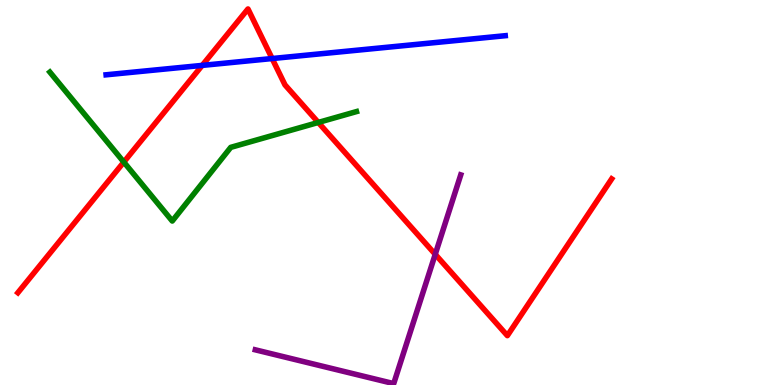[{'lines': ['blue', 'red'], 'intersections': [{'x': 2.61, 'y': 8.3}, {'x': 3.51, 'y': 8.48}]}, {'lines': ['green', 'red'], 'intersections': [{'x': 1.6, 'y': 5.79}, {'x': 4.11, 'y': 6.82}]}, {'lines': ['purple', 'red'], 'intersections': [{'x': 5.62, 'y': 3.39}]}, {'lines': ['blue', 'green'], 'intersections': []}, {'lines': ['blue', 'purple'], 'intersections': []}, {'lines': ['green', 'purple'], 'intersections': []}]